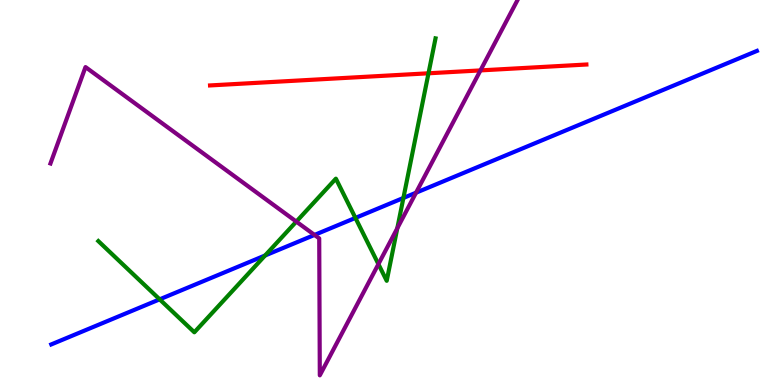[{'lines': ['blue', 'red'], 'intersections': []}, {'lines': ['green', 'red'], 'intersections': [{'x': 5.53, 'y': 8.1}]}, {'lines': ['purple', 'red'], 'intersections': [{'x': 6.2, 'y': 8.17}]}, {'lines': ['blue', 'green'], 'intersections': [{'x': 2.06, 'y': 2.22}, {'x': 3.42, 'y': 3.36}, {'x': 4.59, 'y': 4.34}, {'x': 5.21, 'y': 4.86}]}, {'lines': ['blue', 'purple'], 'intersections': [{'x': 4.06, 'y': 3.9}, {'x': 5.37, 'y': 4.99}]}, {'lines': ['green', 'purple'], 'intersections': [{'x': 3.82, 'y': 4.24}, {'x': 4.88, 'y': 3.14}, {'x': 5.13, 'y': 4.07}]}]